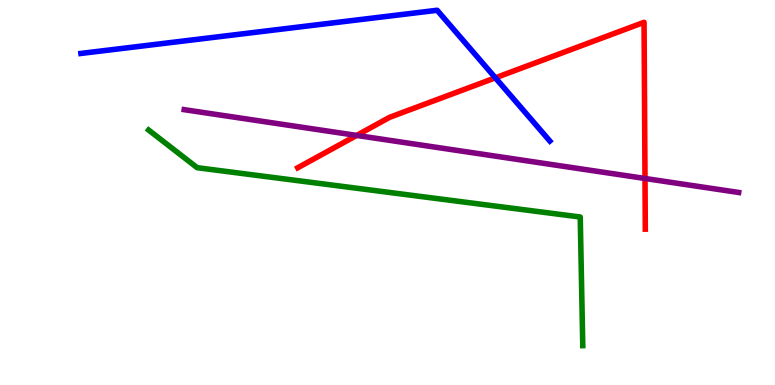[{'lines': ['blue', 'red'], 'intersections': [{'x': 6.39, 'y': 7.98}]}, {'lines': ['green', 'red'], 'intersections': []}, {'lines': ['purple', 'red'], 'intersections': [{'x': 4.6, 'y': 6.48}, {'x': 8.32, 'y': 5.36}]}, {'lines': ['blue', 'green'], 'intersections': []}, {'lines': ['blue', 'purple'], 'intersections': []}, {'lines': ['green', 'purple'], 'intersections': []}]